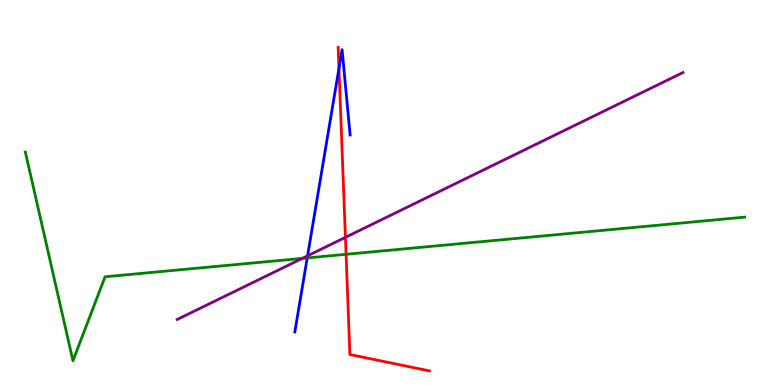[{'lines': ['blue', 'red'], 'intersections': [{'x': 4.37, 'y': 8.22}]}, {'lines': ['green', 'red'], 'intersections': [{'x': 4.47, 'y': 3.39}]}, {'lines': ['purple', 'red'], 'intersections': [{'x': 4.46, 'y': 3.84}]}, {'lines': ['blue', 'green'], 'intersections': [{'x': 3.96, 'y': 3.3}]}, {'lines': ['blue', 'purple'], 'intersections': [{'x': 3.97, 'y': 3.36}]}, {'lines': ['green', 'purple'], 'intersections': [{'x': 3.9, 'y': 3.29}]}]